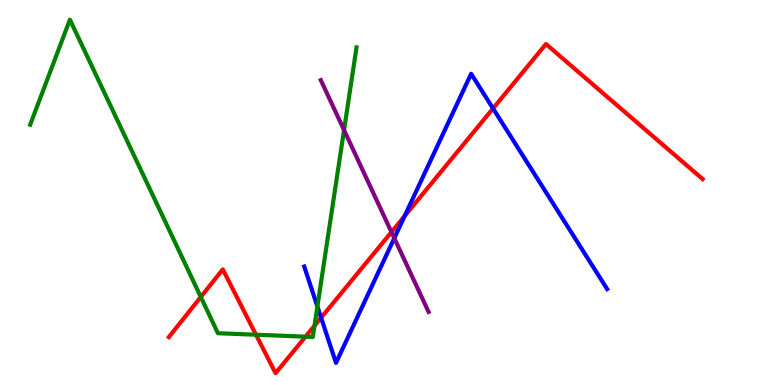[{'lines': ['blue', 'red'], 'intersections': [{'x': 4.14, 'y': 1.75}, {'x': 5.22, 'y': 4.39}, {'x': 6.36, 'y': 7.18}]}, {'lines': ['green', 'red'], 'intersections': [{'x': 2.59, 'y': 2.29}, {'x': 3.3, 'y': 1.31}, {'x': 3.94, 'y': 1.26}, {'x': 4.06, 'y': 1.54}]}, {'lines': ['purple', 'red'], 'intersections': [{'x': 5.05, 'y': 3.97}]}, {'lines': ['blue', 'green'], 'intersections': [{'x': 4.1, 'y': 2.04}]}, {'lines': ['blue', 'purple'], 'intersections': [{'x': 5.09, 'y': 3.81}]}, {'lines': ['green', 'purple'], 'intersections': [{'x': 4.44, 'y': 6.62}]}]